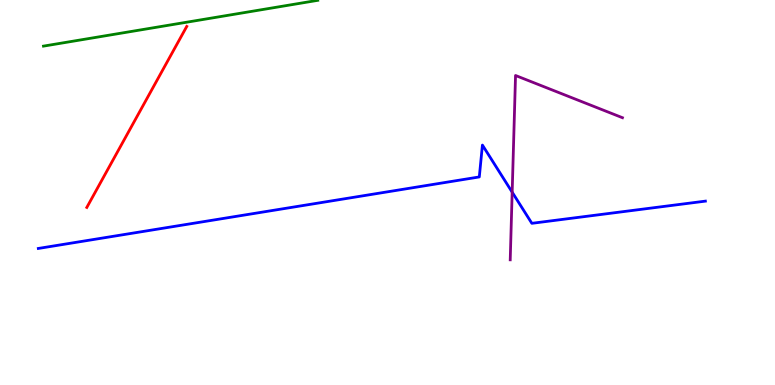[{'lines': ['blue', 'red'], 'intersections': []}, {'lines': ['green', 'red'], 'intersections': []}, {'lines': ['purple', 'red'], 'intersections': []}, {'lines': ['blue', 'green'], 'intersections': []}, {'lines': ['blue', 'purple'], 'intersections': [{'x': 6.61, 'y': 5.01}]}, {'lines': ['green', 'purple'], 'intersections': []}]